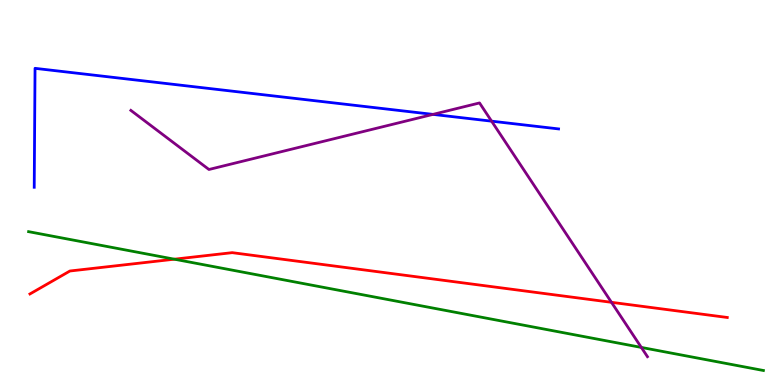[{'lines': ['blue', 'red'], 'intersections': []}, {'lines': ['green', 'red'], 'intersections': [{'x': 2.25, 'y': 3.27}]}, {'lines': ['purple', 'red'], 'intersections': [{'x': 7.89, 'y': 2.15}]}, {'lines': ['blue', 'green'], 'intersections': []}, {'lines': ['blue', 'purple'], 'intersections': [{'x': 5.59, 'y': 7.03}, {'x': 6.34, 'y': 6.85}]}, {'lines': ['green', 'purple'], 'intersections': [{'x': 8.28, 'y': 0.976}]}]